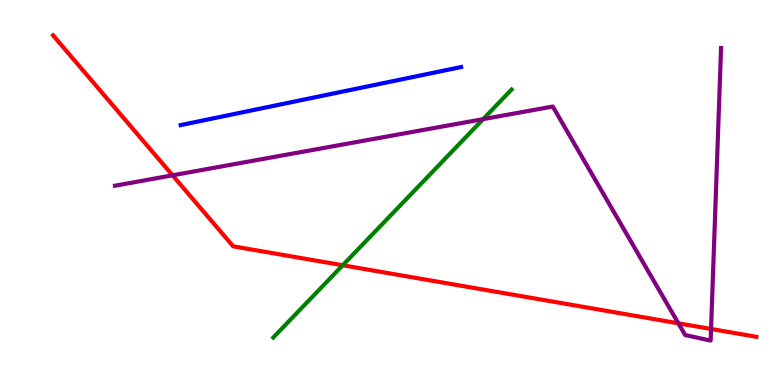[{'lines': ['blue', 'red'], 'intersections': []}, {'lines': ['green', 'red'], 'intersections': [{'x': 4.42, 'y': 3.11}]}, {'lines': ['purple', 'red'], 'intersections': [{'x': 2.23, 'y': 5.45}, {'x': 8.75, 'y': 1.6}, {'x': 9.17, 'y': 1.46}]}, {'lines': ['blue', 'green'], 'intersections': []}, {'lines': ['blue', 'purple'], 'intersections': []}, {'lines': ['green', 'purple'], 'intersections': [{'x': 6.23, 'y': 6.91}]}]